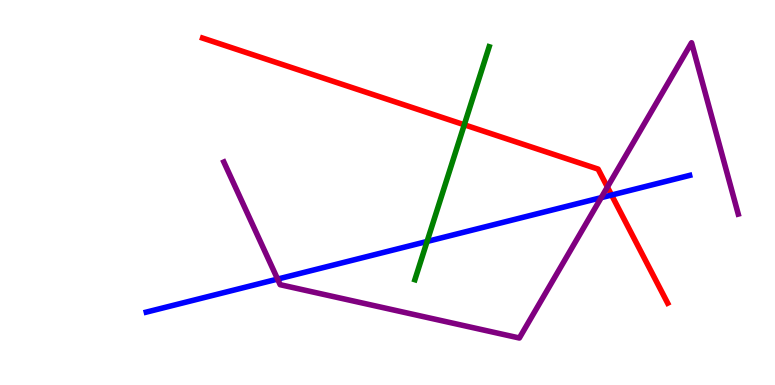[{'lines': ['blue', 'red'], 'intersections': [{'x': 7.89, 'y': 4.93}]}, {'lines': ['green', 'red'], 'intersections': [{'x': 5.99, 'y': 6.76}]}, {'lines': ['purple', 'red'], 'intersections': [{'x': 7.84, 'y': 5.14}]}, {'lines': ['blue', 'green'], 'intersections': [{'x': 5.51, 'y': 3.73}]}, {'lines': ['blue', 'purple'], 'intersections': [{'x': 3.58, 'y': 2.75}, {'x': 7.76, 'y': 4.87}]}, {'lines': ['green', 'purple'], 'intersections': []}]